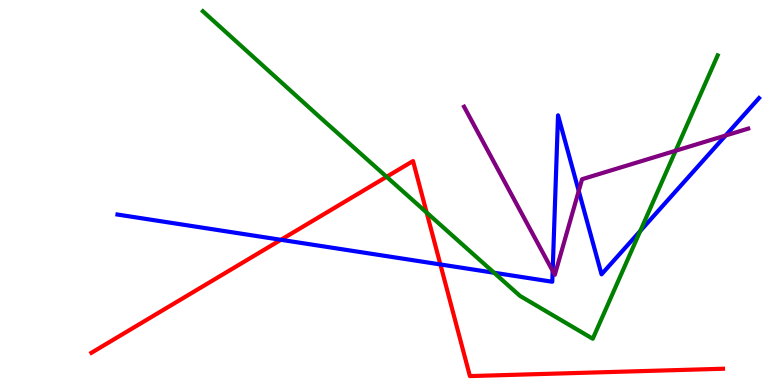[{'lines': ['blue', 'red'], 'intersections': [{'x': 3.62, 'y': 3.77}, {'x': 5.68, 'y': 3.13}]}, {'lines': ['green', 'red'], 'intersections': [{'x': 4.99, 'y': 5.41}, {'x': 5.51, 'y': 4.48}]}, {'lines': ['purple', 'red'], 'intersections': []}, {'lines': ['blue', 'green'], 'intersections': [{'x': 6.38, 'y': 2.92}, {'x': 8.26, 'y': 4.0}]}, {'lines': ['blue', 'purple'], 'intersections': [{'x': 7.13, 'y': 2.96}, {'x': 7.47, 'y': 5.04}, {'x': 9.36, 'y': 6.48}]}, {'lines': ['green', 'purple'], 'intersections': [{'x': 8.72, 'y': 6.09}]}]